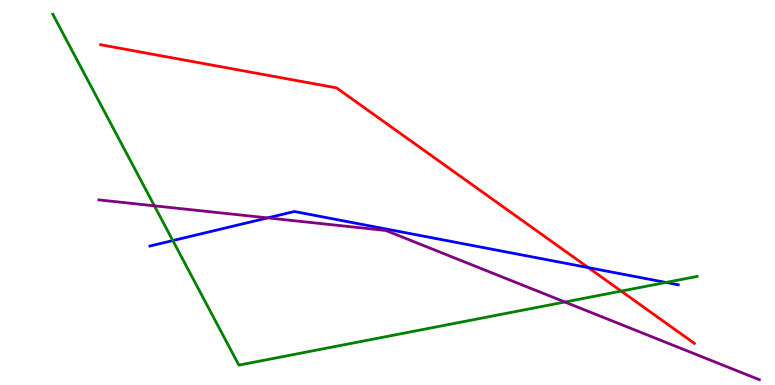[{'lines': ['blue', 'red'], 'intersections': [{'x': 7.59, 'y': 3.05}]}, {'lines': ['green', 'red'], 'intersections': [{'x': 8.02, 'y': 2.44}]}, {'lines': ['purple', 'red'], 'intersections': []}, {'lines': ['blue', 'green'], 'intersections': [{'x': 2.23, 'y': 3.75}, {'x': 8.59, 'y': 2.66}]}, {'lines': ['blue', 'purple'], 'intersections': [{'x': 3.45, 'y': 4.34}]}, {'lines': ['green', 'purple'], 'intersections': [{'x': 1.99, 'y': 4.65}, {'x': 7.29, 'y': 2.16}]}]